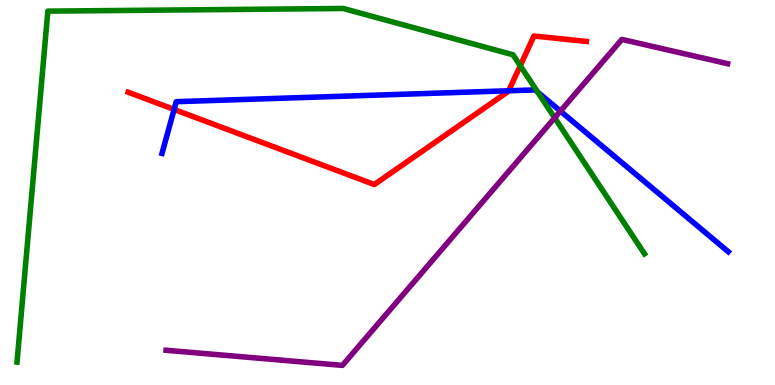[{'lines': ['blue', 'red'], 'intersections': [{'x': 2.25, 'y': 7.16}, {'x': 6.56, 'y': 7.64}]}, {'lines': ['green', 'red'], 'intersections': [{'x': 6.71, 'y': 8.29}]}, {'lines': ['purple', 'red'], 'intersections': []}, {'lines': ['blue', 'green'], 'intersections': [{'x': 6.94, 'y': 7.61}]}, {'lines': ['blue', 'purple'], 'intersections': [{'x': 7.23, 'y': 7.11}]}, {'lines': ['green', 'purple'], 'intersections': [{'x': 7.16, 'y': 6.94}]}]